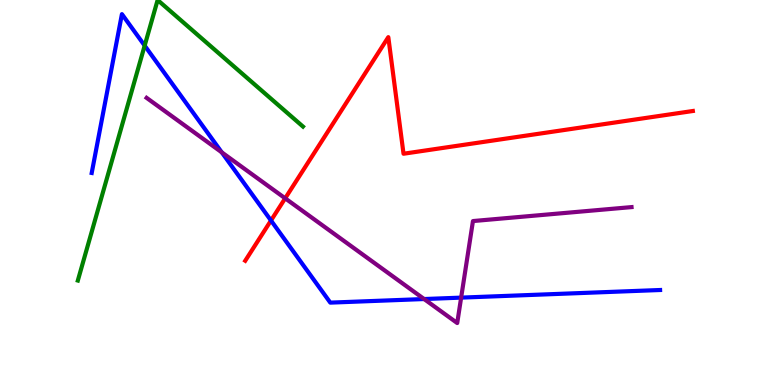[{'lines': ['blue', 'red'], 'intersections': [{'x': 3.5, 'y': 4.27}]}, {'lines': ['green', 'red'], 'intersections': []}, {'lines': ['purple', 'red'], 'intersections': [{'x': 3.68, 'y': 4.85}]}, {'lines': ['blue', 'green'], 'intersections': [{'x': 1.87, 'y': 8.81}]}, {'lines': ['blue', 'purple'], 'intersections': [{'x': 2.86, 'y': 6.04}, {'x': 5.47, 'y': 2.23}, {'x': 5.95, 'y': 2.27}]}, {'lines': ['green', 'purple'], 'intersections': []}]